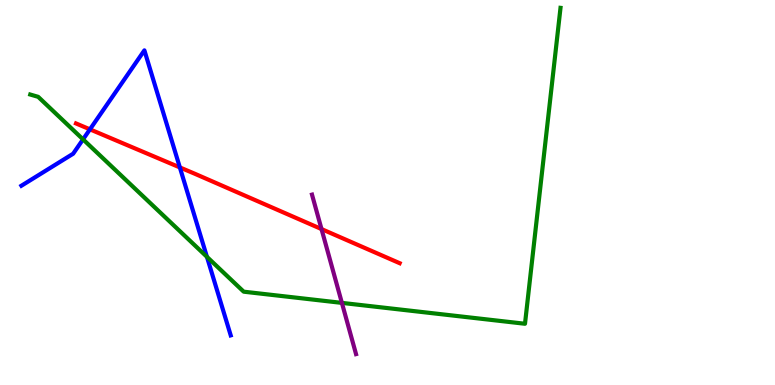[{'lines': ['blue', 'red'], 'intersections': [{'x': 1.16, 'y': 6.64}, {'x': 2.32, 'y': 5.65}]}, {'lines': ['green', 'red'], 'intersections': []}, {'lines': ['purple', 'red'], 'intersections': [{'x': 4.15, 'y': 4.05}]}, {'lines': ['blue', 'green'], 'intersections': [{'x': 1.07, 'y': 6.38}, {'x': 2.67, 'y': 3.33}]}, {'lines': ['blue', 'purple'], 'intersections': []}, {'lines': ['green', 'purple'], 'intersections': [{'x': 4.41, 'y': 2.13}]}]